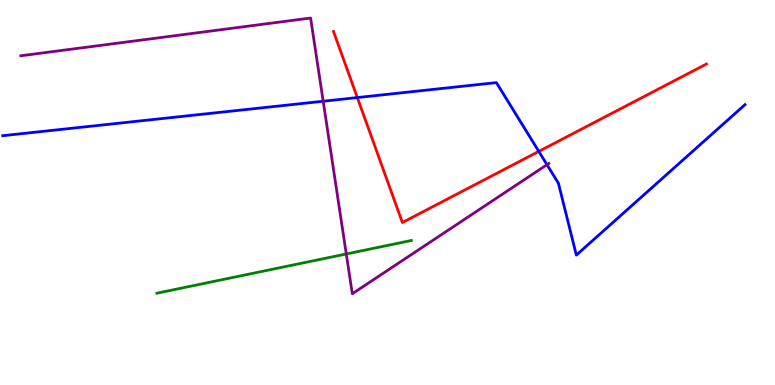[{'lines': ['blue', 'red'], 'intersections': [{'x': 4.61, 'y': 7.47}, {'x': 6.95, 'y': 6.07}]}, {'lines': ['green', 'red'], 'intersections': []}, {'lines': ['purple', 'red'], 'intersections': []}, {'lines': ['blue', 'green'], 'intersections': []}, {'lines': ['blue', 'purple'], 'intersections': [{'x': 4.17, 'y': 7.37}, {'x': 7.06, 'y': 5.72}]}, {'lines': ['green', 'purple'], 'intersections': [{'x': 4.47, 'y': 3.4}]}]